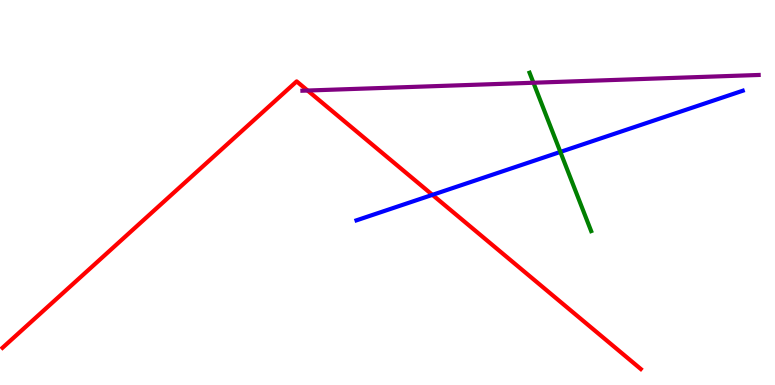[{'lines': ['blue', 'red'], 'intersections': [{'x': 5.58, 'y': 4.94}]}, {'lines': ['green', 'red'], 'intersections': []}, {'lines': ['purple', 'red'], 'intersections': [{'x': 3.97, 'y': 7.65}]}, {'lines': ['blue', 'green'], 'intersections': [{'x': 7.23, 'y': 6.05}]}, {'lines': ['blue', 'purple'], 'intersections': []}, {'lines': ['green', 'purple'], 'intersections': [{'x': 6.88, 'y': 7.85}]}]